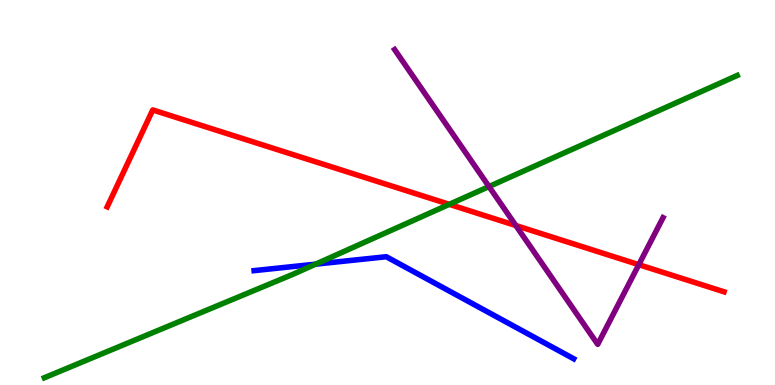[{'lines': ['blue', 'red'], 'intersections': []}, {'lines': ['green', 'red'], 'intersections': [{'x': 5.8, 'y': 4.69}]}, {'lines': ['purple', 'red'], 'intersections': [{'x': 6.66, 'y': 4.14}, {'x': 8.24, 'y': 3.13}]}, {'lines': ['blue', 'green'], 'intersections': [{'x': 4.07, 'y': 3.14}]}, {'lines': ['blue', 'purple'], 'intersections': []}, {'lines': ['green', 'purple'], 'intersections': [{'x': 6.31, 'y': 5.15}]}]